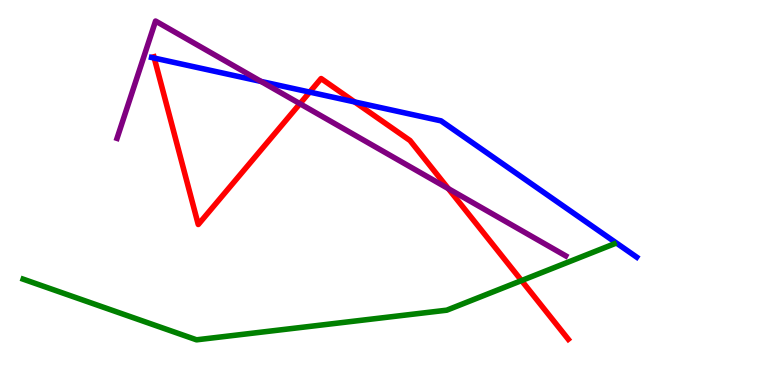[{'lines': ['blue', 'red'], 'intersections': [{'x': 1.99, 'y': 8.49}, {'x': 4.0, 'y': 7.61}, {'x': 4.58, 'y': 7.35}]}, {'lines': ['green', 'red'], 'intersections': [{'x': 6.73, 'y': 2.71}]}, {'lines': ['purple', 'red'], 'intersections': [{'x': 3.87, 'y': 7.31}, {'x': 5.79, 'y': 5.1}]}, {'lines': ['blue', 'green'], 'intersections': []}, {'lines': ['blue', 'purple'], 'intersections': [{'x': 3.37, 'y': 7.88}]}, {'lines': ['green', 'purple'], 'intersections': []}]